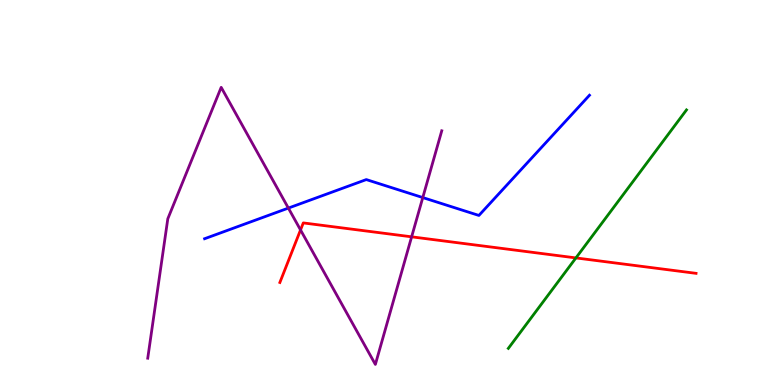[{'lines': ['blue', 'red'], 'intersections': []}, {'lines': ['green', 'red'], 'intersections': [{'x': 7.43, 'y': 3.3}]}, {'lines': ['purple', 'red'], 'intersections': [{'x': 3.88, 'y': 4.03}, {'x': 5.31, 'y': 3.85}]}, {'lines': ['blue', 'green'], 'intersections': []}, {'lines': ['blue', 'purple'], 'intersections': [{'x': 3.72, 'y': 4.6}, {'x': 5.46, 'y': 4.87}]}, {'lines': ['green', 'purple'], 'intersections': []}]